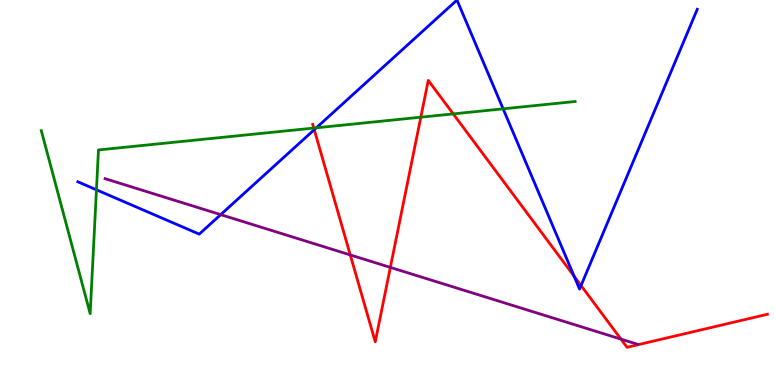[{'lines': ['blue', 'red'], 'intersections': [{'x': 4.05, 'y': 6.63}, {'x': 7.41, 'y': 2.82}, {'x': 7.5, 'y': 2.58}]}, {'lines': ['green', 'red'], 'intersections': [{'x': 4.05, 'y': 6.67}, {'x': 5.43, 'y': 6.96}, {'x': 5.85, 'y': 7.04}]}, {'lines': ['purple', 'red'], 'intersections': [{'x': 4.52, 'y': 3.38}, {'x': 5.04, 'y': 3.05}, {'x': 8.01, 'y': 1.19}]}, {'lines': ['blue', 'green'], 'intersections': [{'x': 1.24, 'y': 5.07}, {'x': 4.08, 'y': 6.68}, {'x': 6.49, 'y': 7.17}]}, {'lines': ['blue', 'purple'], 'intersections': [{'x': 2.85, 'y': 4.43}]}, {'lines': ['green', 'purple'], 'intersections': []}]